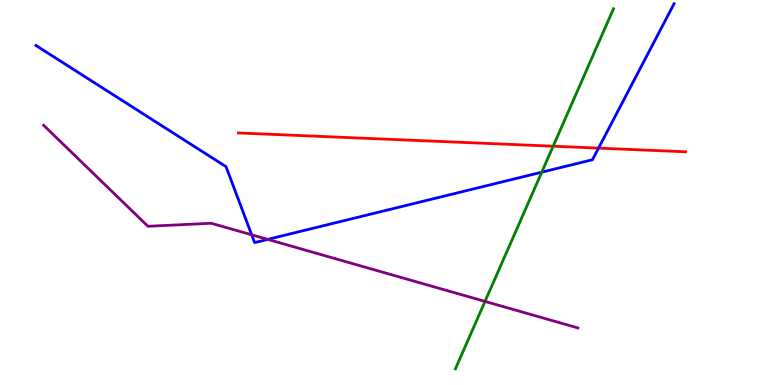[{'lines': ['blue', 'red'], 'intersections': [{'x': 7.72, 'y': 6.15}]}, {'lines': ['green', 'red'], 'intersections': [{'x': 7.14, 'y': 6.2}]}, {'lines': ['purple', 'red'], 'intersections': []}, {'lines': ['blue', 'green'], 'intersections': [{'x': 6.99, 'y': 5.53}]}, {'lines': ['blue', 'purple'], 'intersections': [{'x': 3.25, 'y': 3.9}, {'x': 3.45, 'y': 3.78}]}, {'lines': ['green', 'purple'], 'intersections': [{'x': 6.26, 'y': 2.17}]}]